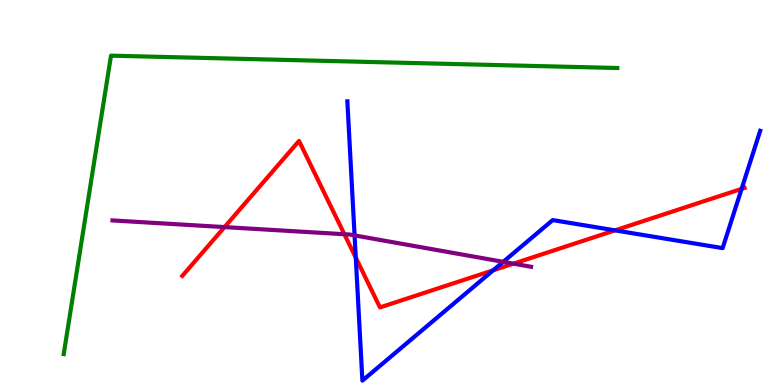[{'lines': ['blue', 'red'], 'intersections': [{'x': 4.59, 'y': 3.31}, {'x': 6.36, 'y': 2.98}, {'x': 7.94, 'y': 4.02}, {'x': 9.57, 'y': 5.09}]}, {'lines': ['green', 'red'], 'intersections': []}, {'lines': ['purple', 'red'], 'intersections': [{'x': 2.9, 'y': 4.1}, {'x': 4.44, 'y': 3.92}, {'x': 6.63, 'y': 3.15}]}, {'lines': ['blue', 'green'], 'intersections': []}, {'lines': ['blue', 'purple'], 'intersections': [{'x': 4.58, 'y': 3.89}, {'x': 6.49, 'y': 3.2}]}, {'lines': ['green', 'purple'], 'intersections': []}]